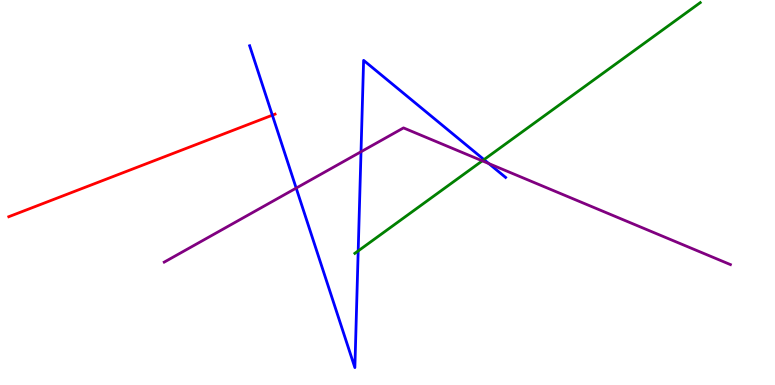[{'lines': ['blue', 'red'], 'intersections': [{'x': 3.51, 'y': 7.01}]}, {'lines': ['green', 'red'], 'intersections': []}, {'lines': ['purple', 'red'], 'intersections': []}, {'lines': ['blue', 'green'], 'intersections': [{'x': 4.62, 'y': 3.48}, {'x': 6.25, 'y': 5.85}]}, {'lines': ['blue', 'purple'], 'intersections': [{'x': 3.82, 'y': 5.11}, {'x': 4.66, 'y': 6.06}, {'x': 6.31, 'y': 5.75}]}, {'lines': ['green', 'purple'], 'intersections': [{'x': 6.22, 'y': 5.82}]}]